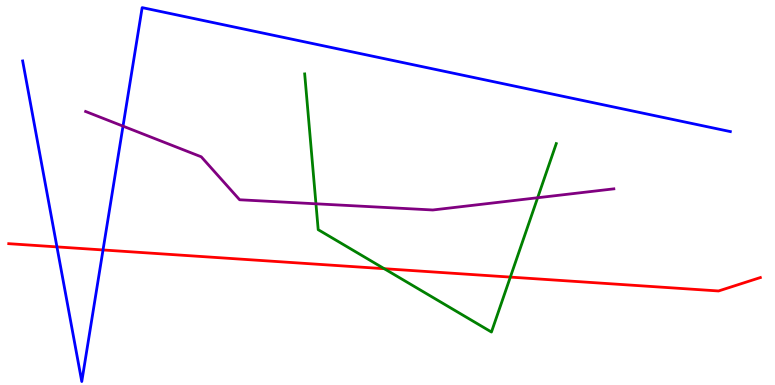[{'lines': ['blue', 'red'], 'intersections': [{'x': 0.735, 'y': 3.59}, {'x': 1.33, 'y': 3.51}]}, {'lines': ['green', 'red'], 'intersections': [{'x': 4.96, 'y': 3.02}, {'x': 6.59, 'y': 2.8}]}, {'lines': ['purple', 'red'], 'intersections': []}, {'lines': ['blue', 'green'], 'intersections': []}, {'lines': ['blue', 'purple'], 'intersections': [{'x': 1.59, 'y': 6.72}]}, {'lines': ['green', 'purple'], 'intersections': [{'x': 4.08, 'y': 4.71}, {'x': 6.94, 'y': 4.86}]}]